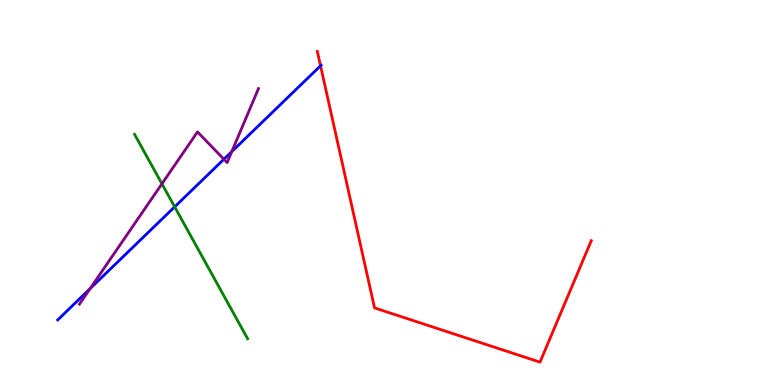[{'lines': ['blue', 'red'], 'intersections': [{'x': 4.14, 'y': 8.29}]}, {'lines': ['green', 'red'], 'intersections': []}, {'lines': ['purple', 'red'], 'intersections': []}, {'lines': ['blue', 'green'], 'intersections': [{'x': 2.25, 'y': 4.63}]}, {'lines': ['blue', 'purple'], 'intersections': [{'x': 1.16, 'y': 2.5}, {'x': 2.89, 'y': 5.86}, {'x': 2.99, 'y': 6.06}]}, {'lines': ['green', 'purple'], 'intersections': [{'x': 2.09, 'y': 5.23}]}]